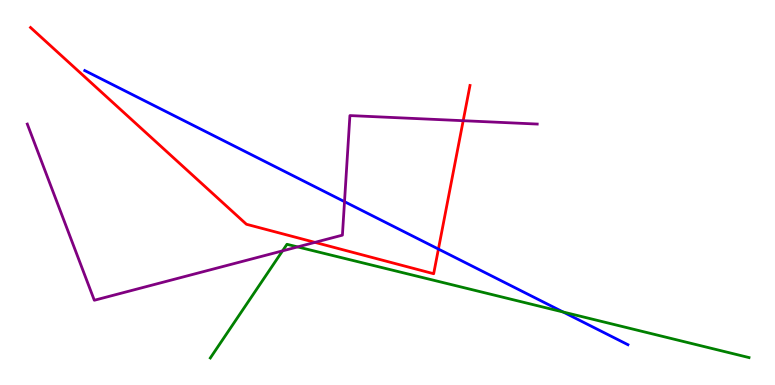[{'lines': ['blue', 'red'], 'intersections': [{'x': 5.66, 'y': 3.53}]}, {'lines': ['green', 'red'], 'intersections': []}, {'lines': ['purple', 'red'], 'intersections': [{'x': 4.06, 'y': 3.7}, {'x': 5.98, 'y': 6.86}]}, {'lines': ['blue', 'green'], 'intersections': [{'x': 7.27, 'y': 1.9}]}, {'lines': ['blue', 'purple'], 'intersections': [{'x': 4.45, 'y': 4.76}]}, {'lines': ['green', 'purple'], 'intersections': [{'x': 3.65, 'y': 3.48}, {'x': 3.84, 'y': 3.59}]}]